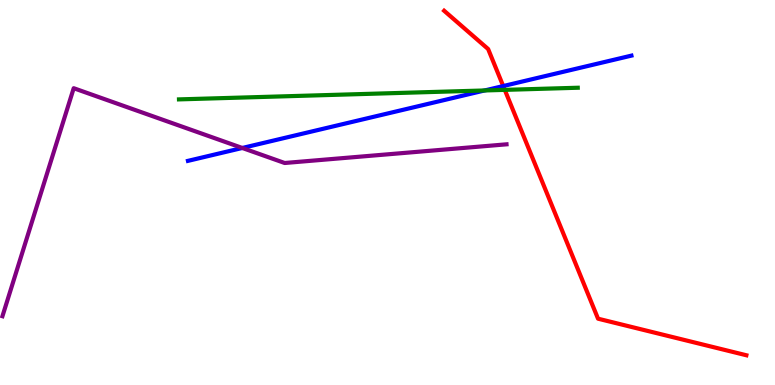[{'lines': ['blue', 'red'], 'intersections': [{'x': 6.49, 'y': 7.76}]}, {'lines': ['green', 'red'], 'intersections': [{'x': 6.51, 'y': 7.67}]}, {'lines': ['purple', 'red'], 'intersections': []}, {'lines': ['blue', 'green'], 'intersections': [{'x': 6.25, 'y': 7.65}]}, {'lines': ['blue', 'purple'], 'intersections': [{'x': 3.13, 'y': 6.16}]}, {'lines': ['green', 'purple'], 'intersections': []}]